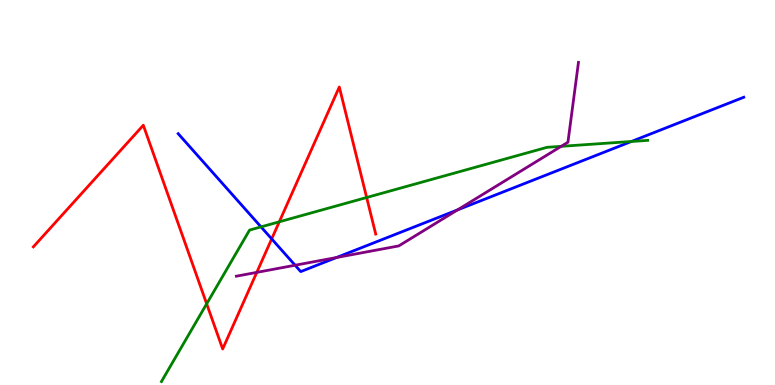[{'lines': ['blue', 'red'], 'intersections': [{'x': 3.51, 'y': 3.79}]}, {'lines': ['green', 'red'], 'intersections': [{'x': 2.67, 'y': 2.11}, {'x': 3.6, 'y': 4.24}, {'x': 4.73, 'y': 4.87}]}, {'lines': ['purple', 'red'], 'intersections': [{'x': 3.31, 'y': 2.93}]}, {'lines': ['blue', 'green'], 'intersections': [{'x': 3.37, 'y': 4.11}, {'x': 8.15, 'y': 6.32}]}, {'lines': ['blue', 'purple'], 'intersections': [{'x': 3.81, 'y': 3.11}, {'x': 4.34, 'y': 3.31}, {'x': 5.9, 'y': 4.55}]}, {'lines': ['green', 'purple'], 'intersections': [{'x': 7.24, 'y': 6.2}]}]